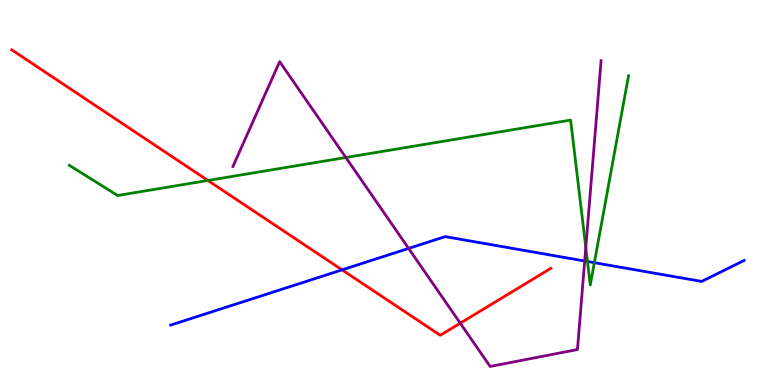[{'lines': ['blue', 'red'], 'intersections': [{'x': 4.41, 'y': 2.99}]}, {'lines': ['green', 'red'], 'intersections': [{'x': 2.68, 'y': 5.31}]}, {'lines': ['purple', 'red'], 'intersections': [{'x': 5.94, 'y': 1.61}]}, {'lines': ['blue', 'green'], 'intersections': [{'x': 7.58, 'y': 3.21}, {'x': 7.67, 'y': 3.18}]}, {'lines': ['blue', 'purple'], 'intersections': [{'x': 5.27, 'y': 3.55}, {'x': 7.54, 'y': 3.22}]}, {'lines': ['green', 'purple'], 'intersections': [{'x': 4.46, 'y': 5.91}, {'x': 7.56, 'y': 3.57}]}]